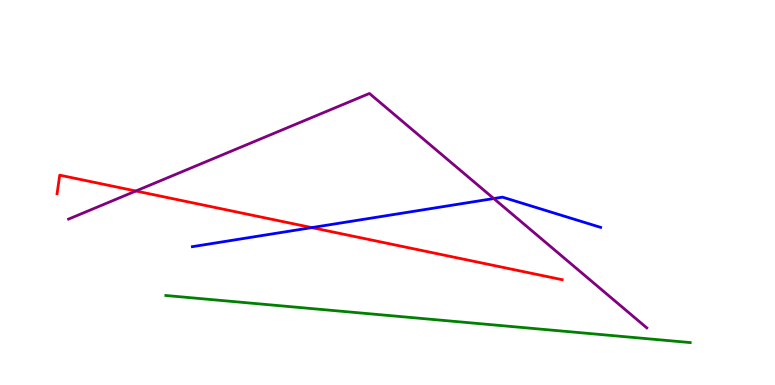[{'lines': ['blue', 'red'], 'intersections': [{'x': 4.02, 'y': 4.09}]}, {'lines': ['green', 'red'], 'intersections': []}, {'lines': ['purple', 'red'], 'intersections': [{'x': 1.75, 'y': 5.04}]}, {'lines': ['blue', 'green'], 'intersections': []}, {'lines': ['blue', 'purple'], 'intersections': [{'x': 6.37, 'y': 4.84}]}, {'lines': ['green', 'purple'], 'intersections': []}]